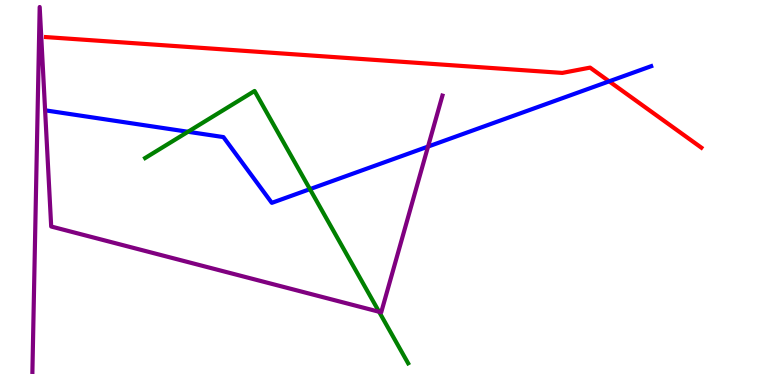[{'lines': ['blue', 'red'], 'intersections': [{'x': 7.86, 'y': 7.89}]}, {'lines': ['green', 'red'], 'intersections': []}, {'lines': ['purple', 'red'], 'intersections': []}, {'lines': ['blue', 'green'], 'intersections': [{'x': 2.43, 'y': 6.58}, {'x': 4.0, 'y': 5.09}]}, {'lines': ['blue', 'purple'], 'intersections': [{'x': 5.52, 'y': 6.19}]}, {'lines': ['green', 'purple'], 'intersections': [{'x': 4.89, 'y': 1.9}]}]